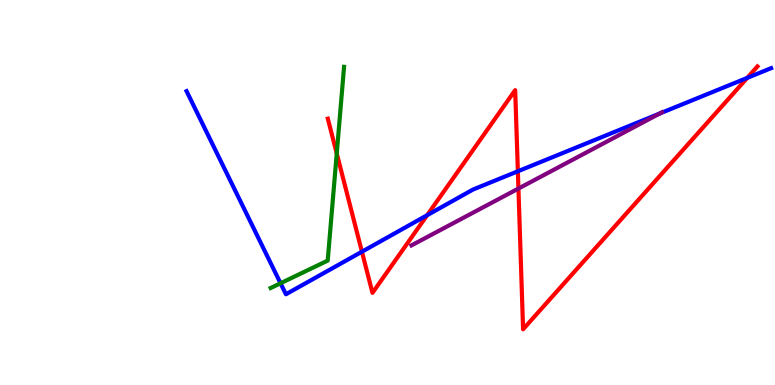[{'lines': ['blue', 'red'], 'intersections': [{'x': 4.67, 'y': 3.46}, {'x': 5.51, 'y': 4.41}, {'x': 6.68, 'y': 5.55}, {'x': 9.64, 'y': 7.98}]}, {'lines': ['green', 'red'], 'intersections': [{'x': 4.35, 'y': 6.01}]}, {'lines': ['purple', 'red'], 'intersections': [{'x': 6.69, 'y': 5.1}]}, {'lines': ['blue', 'green'], 'intersections': [{'x': 3.62, 'y': 2.64}]}, {'lines': ['blue', 'purple'], 'intersections': [{'x': 8.51, 'y': 7.05}]}, {'lines': ['green', 'purple'], 'intersections': []}]